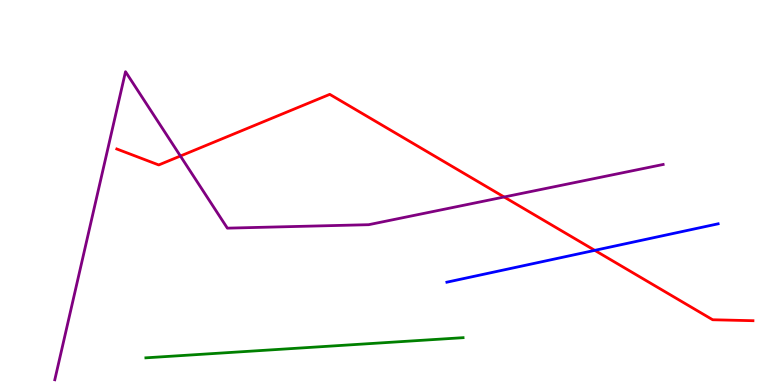[{'lines': ['blue', 'red'], 'intersections': [{'x': 7.67, 'y': 3.5}]}, {'lines': ['green', 'red'], 'intersections': []}, {'lines': ['purple', 'red'], 'intersections': [{'x': 2.33, 'y': 5.95}, {'x': 6.5, 'y': 4.88}]}, {'lines': ['blue', 'green'], 'intersections': []}, {'lines': ['blue', 'purple'], 'intersections': []}, {'lines': ['green', 'purple'], 'intersections': []}]